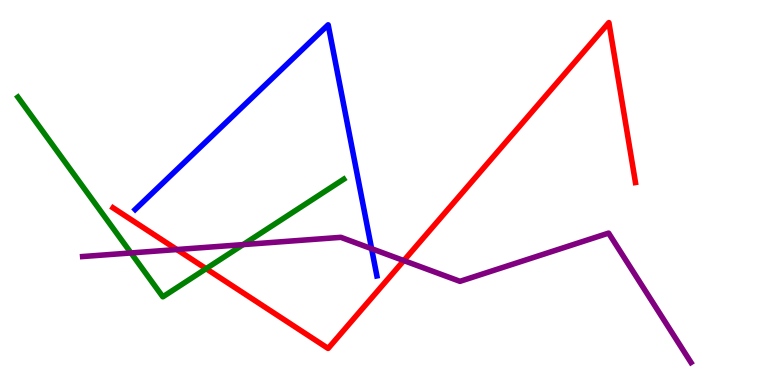[{'lines': ['blue', 'red'], 'intersections': []}, {'lines': ['green', 'red'], 'intersections': [{'x': 2.66, 'y': 3.02}]}, {'lines': ['purple', 'red'], 'intersections': [{'x': 2.28, 'y': 3.52}, {'x': 5.21, 'y': 3.23}]}, {'lines': ['blue', 'green'], 'intersections': []}, {'lines': ['blue', 'purple'], 'intersections': [{'x': 4.79, 'y': 3.54}]}, {'lines': ['green', 'purple'], 'intersections': [{'x': 1.69, 'y': 3.43}, {'x': 3.14, 'y': 3.65}]}]